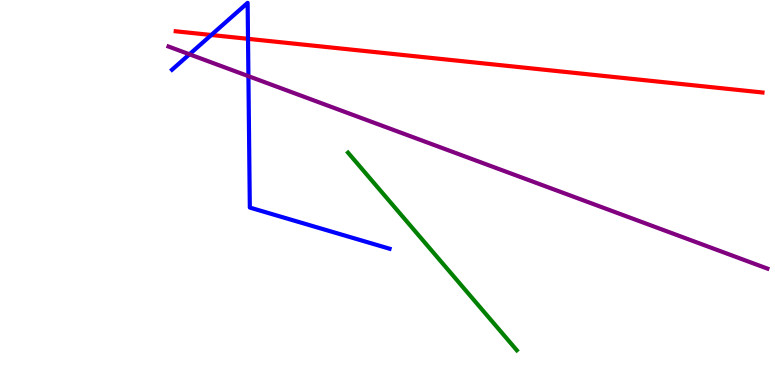[{'lines': ['blue', 'red'], 'intersections': [{'x': 2.73, 'y': 9.09}, {'x': 3.2, 'y': 8.99}]}, {'lines': ['green', 'red'], 'intersections': []}, {'lines': ['purple', 'red'], 'intersections': []}, {'lines': ['blue', 'green'], 'intersections': []}, {'lines': ['blue', 'purple'], 'intersections': [{'x': 2.44, 'y': 8.59}, {'x': 3.21, 'y': 8.02}]}, {'lines': ['green', 'purple'], 'intersections': []}]